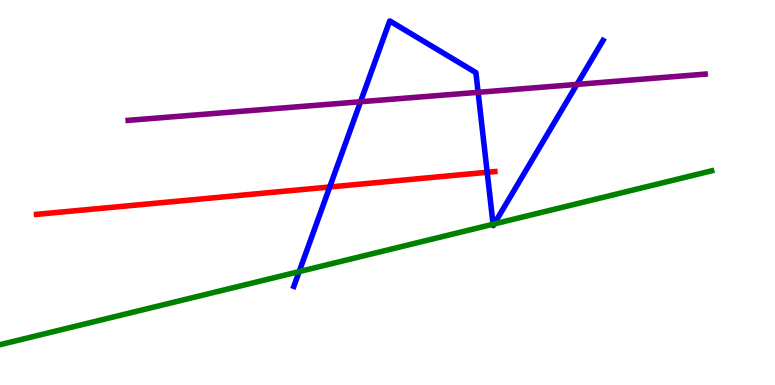[{'lines': ['blue', 'red'], 'intersections': [{'x': 4.25, 'y': 5.14}, {'x': 6.29, 'y': 5.53}]}, {'lines': ['green', 'red'], 'intersections': []}, {'lines': ['purple', 'red'], 'intersections': []}, {'lines': ['blue', 'green'], 'intersections': [{'x': 3.86, 'y': 2.95}, {'x': 6.36, 'y': 4.18}, {'x': 6.38, 'y': 4.18}]}, {'lines': ['blue', 'purple'], 'intersections': [{'x': 4.65, 'y': 7.36}, {'x': 6.17, 'y': 7.6}, {'x': 7.44, 'y': 7.81}]}, {'lines': ['green', 'purple'], 'intersections': []}]